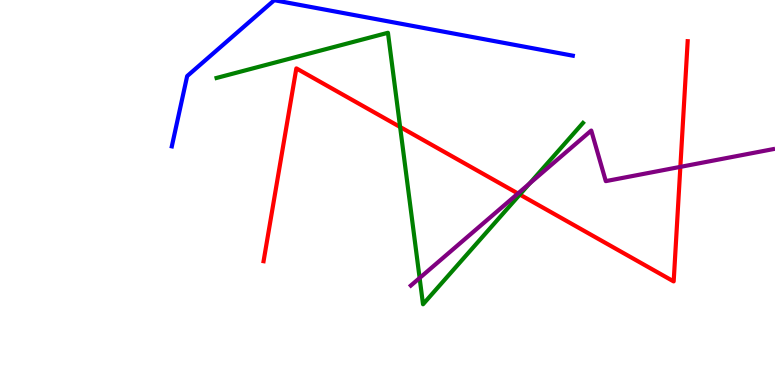[{'lines': ['blue', 'red'], 'intersections': []}, {'lines': ['green', 'red'], 'intersections': [{'x': 5.16, 'y': 6.7}, {'x': 6.71, 'y': 4.95}]}, {'lines': ['purple', 'red'], 'intersections': [{'x': 6.68, 'y': 4.97}, {'x': 8.78, 'y': 5.67}]}, {'lines': ['blue', 'green'], 'intersections': []}, {'lines': ['blue', 'purple'], 'intersections': []}, {'lines': ['green', 'purple'], 'intersections': [{'x': 5.41, 'y': 2.78}, {'x': 6.83, 'y': 5.23}]}]